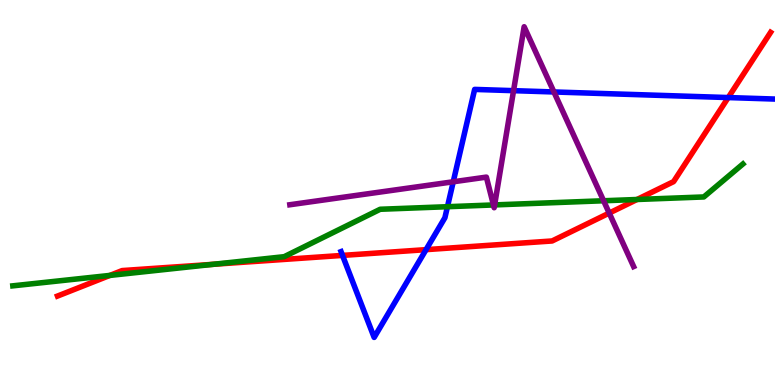[{'lines': ['blue', 'red'], 'intersections': [{'x': 4.42, 'y': 3.37}, {'x': 5.5, 'y': 3.52}, {'x': 9.4, 'y': 7.47}]}, {'lines': ['green', 'red'], 'intersections': [{'x': 1.42, 'y': 2.85}, {'x': 2.75, 'y': 3.14}, {'x': 8.22, 'y': 4.82}]}, {'lines': ['purple', 'red'], 'intersections': [{'x': 7.86, 'y': 4.47}]}, {'lines': ['blue', 'green'], 'intersections': [{'x': 5.77, 'y': 4.63}]}, {'lines': ['blue', 'purple'], 'intersections': [{'x': 5.85, 'y': 5.28}, {'x': 6.63, 'y': 7.65}, {'x': 7.15, 'y': 7.61}]}, {'lines': ['green', 'purple'], 'intersections': [{'x': 6.37, 'y': 4.68}, {'x': 6.38, 'y': 4.68}, {'x': 7.79, 'y': 4.79}]}]